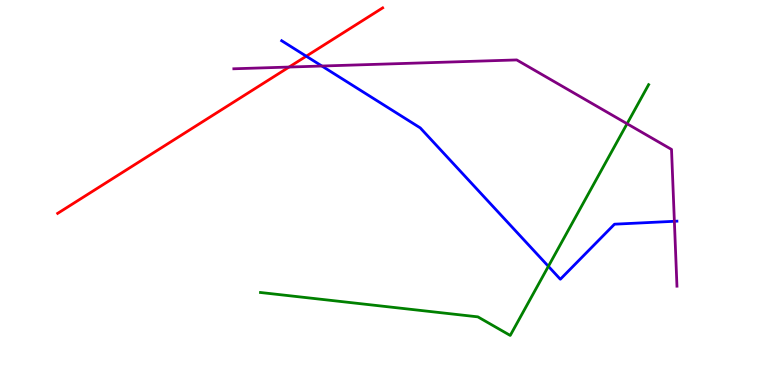[{'lines': ['blue', 'red'], 'intersections': [{'x': 3.95, 'y': 8.54}]}, {'lines': ['green', 'red'], 'intersections': []}, {'lines': ['purple', 'red'], 'intersections': [{'x': 3.73, 'y': 8.26}]}, {'lines': ['blue', 'green'], 'intersections': [{'x': 7.08, 'y': 3.08}]}, {'lines': ['blue', 'purple'], 'intersections': [{'x': 4.15, 'y': 8.29}, {'x': 8.7, 'y': 4.25}]}, {'lines': ['green', 'purple'], 'intersections': [{'x': 8.09, 'y': 6.79}]}]